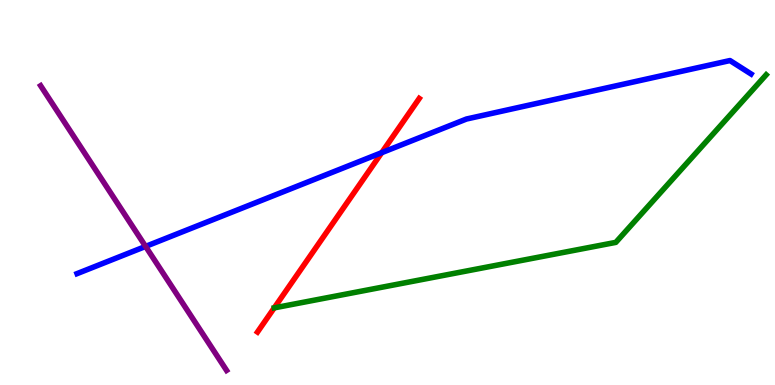[{'lines': ['blue', 'red'], 'intersections': [{'x': 4.93, 'y': 6.03}]}, {'lines': ['green', 'red'], 'intersections': []}, {'lines': ['purple', 'red'], 'intersections': []}, {'lines': ['blue', 'green'], 'intersections': []}, {'lines': ['blue', 'purple'], 'intersections': [{'x': 1.88, 'y': 3.6}]}, {'lines': ['green', 'purple'], 'intersections': []}]